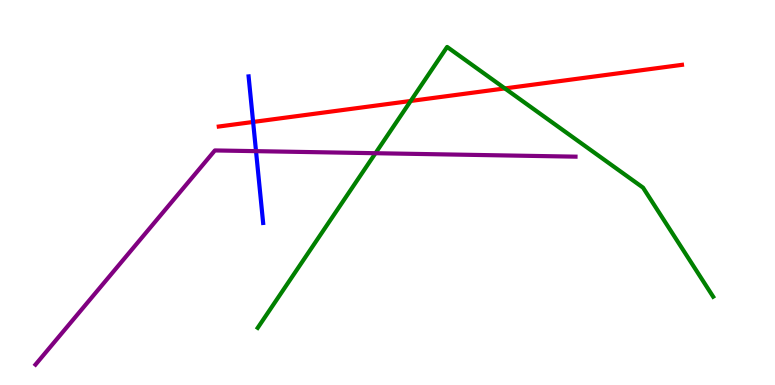[{'lines': ['blue', 'red'], 'intersections': [{'x': 3.27, 'y': 6.83}]}, {'lines': ['green', 'red'], 'intersections': [{'x': 5.3, 'y': 7.38}, {'x': 6.51, 'y': 7.7}]}, {'lines': ['purple', 'red'], 'intersections': []}, {'lines': ['blue', 'green'], 'intersections': []}, {'lines': ['blue', 'purple'], 'intersections': [{'x': 3.3, 'y': 6.07}]}, {'lines': ['green', 'purple'], 'intersections': [{'x': 4.84, 'y': 6.02}]}]